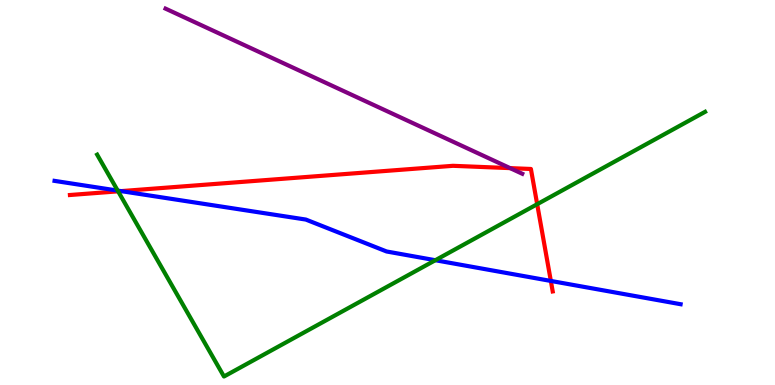[{'lines': ['blue', 'red'], 'intersections': [{'x': 1.56, 'y': 5.04}, {'x': 7.11, 'y': 2.7}]}, {'lines': ['green', 'red'], 'intersections': [{'x': 1.52, 'y': 5.03}, {'x': 6.93, 'y': 4.7}]}, {'lines': ['purple', 'red'], 'intersections': [{'x': 6.58, 'y': 5.63}]}, {'lines': ['blue', 'green'], 'intersections': [{'x': 1.52, 'y': 5.05}, {'x': 5.62, 'y': 3.24}]}, {'lines': ['blue', 'purple'], 'intersections': []}, {'lines': ['green', 'purple'], 'intersections': []}]